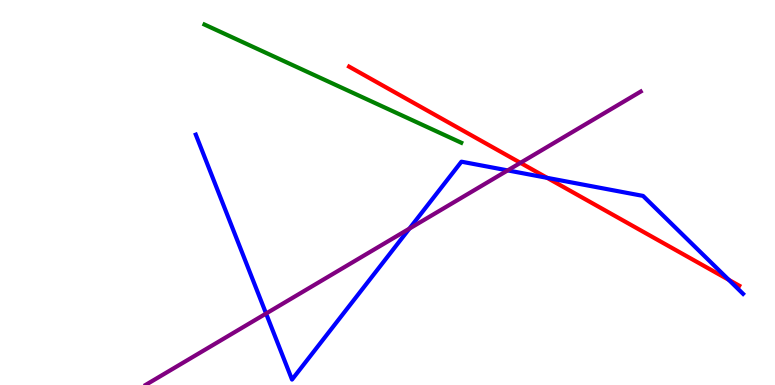[{'lines': ['blue', 'red'], 'intersections': [{'x': 7.06, 'y': 5.38}, {'x': 9.4, 'y': 2.73}]}, {'lines': ['green', 'red'], 'intersections': []}, {'lines': ['purple', 'red'], 'intersections': [{'x': 6.72, 'y': 5.77}]}, {'lines': ['blue', 'green'], 'intersections': []}, {'lines': ['blue', 'purple'], 'intersections': [{'x': 3.43, 'y': 1.86}, {'x': 5.28, 'y': 4.06}, {'x': 6.55, 'y': 5.57}]}, {'lines': ['green', 'purple'], 'intersections': []}]